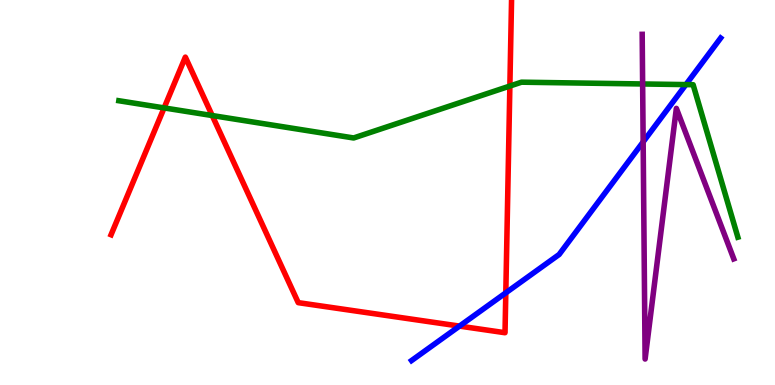[{'lines': ['blue', 'red'], 'intersections': [{'x': 5.93, 'y': 1.53}, {'x': 6.53, 'y': 2.39}]}, {'lines': ['green', 'red'], 'intersections': [{'x': 2.12, 'y': 7.2}, {'x': 2.74, 'y': 7.0}, {'x': 6.58, 'y': 7.77}]}, {'lines': ['purple', 'red'], 'intersections': []}, {'lines': ['blue', 'green'], 'intersections': [{'x': 8.85, 'y': 7.8}]}, {'lines': ['blue', 'purple'], 'intersections': [{'x': 8.3, 'y': 6.31}]}, {'lines': ['green', 'purple'], 'intersections': [{'x': 8.29, 'y': 7.82}]}]